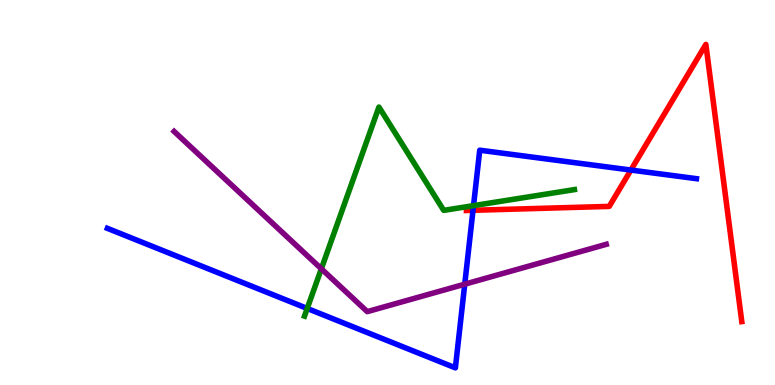[{'lines': ['blue', 'red'], 'intersections': [{'x': 6.1, 'y': 4.54}, {'x': 8.14, 'y': 5.58}]}, {'lines': ['green', 'red'], 'intersections': []}, {'lines': ['purple', 'red'], 'intersections': []}, {'lines': ['blue', 'green'], 'intersections': [{'x': 3.96, 'y': 1.99}, {'x': 6.11, 'y': 4.66}]}, {'lines': ['blue', 'purple'], 'intersections': [{'x': 6.0, 'y': 2.62}]}, {'lines': ['green', 'purple'], 'intersections': [{'x': 4.15, 'y': 3.02}]}]